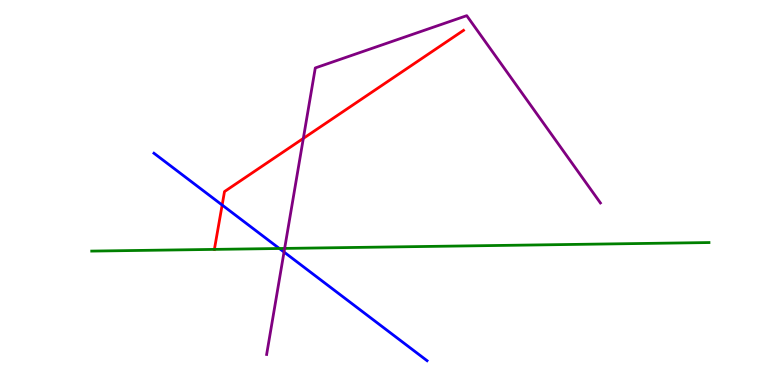[{'lines': ['blue', 'red'], 'intersections': [{'x': 2.87, 'y': 4.67}]}, {'lines': ['green', 'red'], 'intersections': [{'x': 2.77, 'y': 3.52}]}, {'lines': ['purple', 'red'], 'intersections': [{'x': 3.91, 'y': 6.41}]}, {'lines': ['blue', 'green'], 'intersections': [{'x': 3.6, 'y': 3.55}]}, {'lines': ['blue', 'purple'], 'intersections': [{'x': 3.66, 'y': 3.45}]}, {'lines': ['green', 'purple'], 'intersections': [{'x': 3.67, 'y': 3.55}]}]